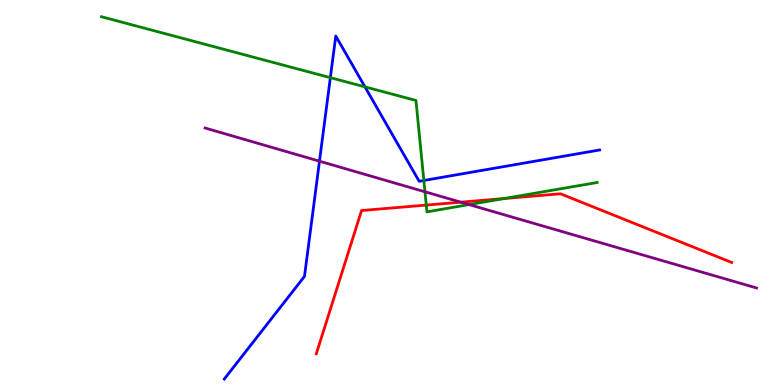[{'lines': ['blue', 'red'], 'intersections': []}, {'lines': ['green', 'red'], 'intersections': [{'x': 5.5, 'y': 4.67}, {'x': 6.51, 'y': 4.84}]}, {'lines': ['purple', 'red'], 'intersections': [{'x': 5.95, 'y': 4.75}]}, {'lines': ['blue', 'green'], 'intersections': [{'x': 4.26, 'y': 7.98}, {'x': 4.71, 'y': 7.74}, {'x': 5.47, 'y': 5.31}]}, {'lines': ['blue', 'purple'], 'intersections': [{'x': 4.12, 'y': 5.81}]}, {'lines': ['green', 'purple'], 'intersections': [{'x': 5.48, 'y': 5.02}, {'x': 6.05, 'y': 4.69}]}]